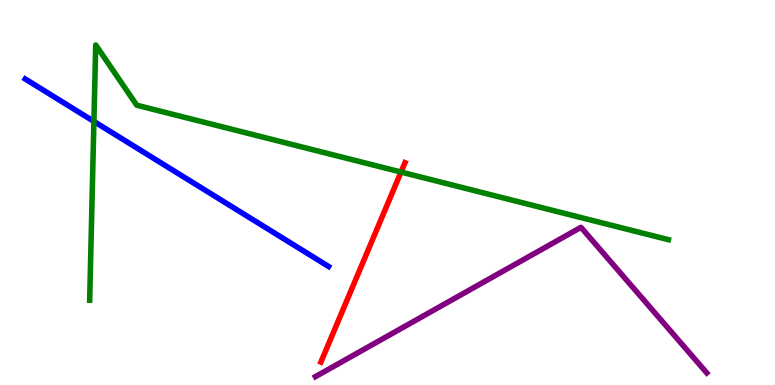[{'lines': ['blue', 'red'], 'intersections': []}, {'lines': ['green', 'red'], 'intersections': [{'x': 5.17, 'y': 5.53}]}, {'lines': ['purple', 'red'], 'intersections': []}, {'lines': ['blue', 'green'], 'intersections': [{'x': 1.21, 'y': 6.85}]}, {'lines': ['blue', 'purple'], 'intersections': []}, {'lines': ['green', 'purple'], 'intersections': []}]